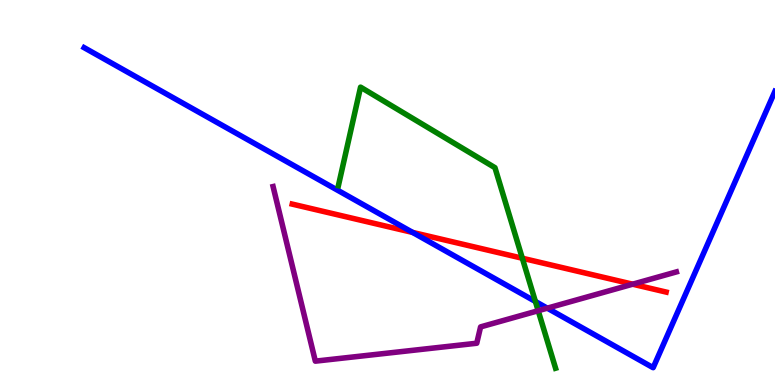[{'lines': ['blue', 'red'], 'intersections': [{'x': 5.32, 'y': 3.96}]}, {'lines': ['green', 'red'], 'intersections': [{'x': 6.74, 'y': 3.29}]}, {'lines': ['purple', 'red'], 'intersections': [{'x': 8.16, 'y': 2.62}]}, {'lines': ['blue', 'green'], 'intersections': [{'x': 6.91, 'y': 2.17}]}, {'lines': ['blue', 'purple'], 'intersections': [{'x': 7.06, 'y': 2.0}]}, {'lines': ['green', 'purple'], 'intersections': [{'x': 6.94, 'y': 1.93}]}]